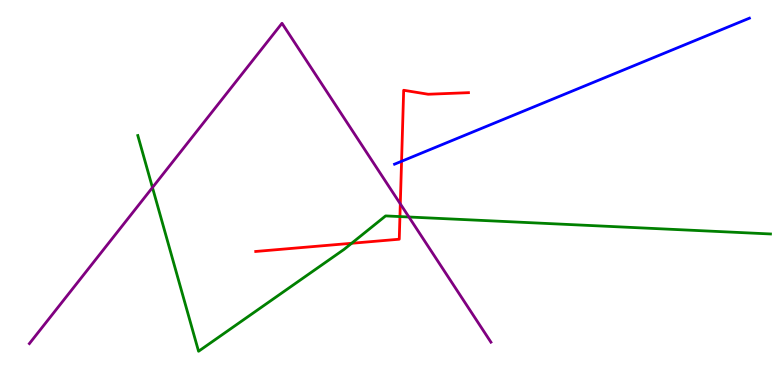[{'lines': ['blue', 'red'], 'intersections': [{'x': 5.18, 'y': 5.81}]}, {'lines': ['green', 'red'], 'intersections': [{'x': 4.54, 'y': 3.68}, {'x': 5.16, 'y': 4.37}]}, {'lines': ['purple', 'red'], 'intersections': [{'x': 5.17, 'y': 4.7}]}, {'lines': ['blue', 'green'], 'intersections': []}, {'lines': ['blue', 'purple'], 'intersections': []}, {'lines': ['green', 'purple'], 'intersections': [{'x': 1.97, 'y': 5.13}, {'x': 5.28, 'y': 4.36}]}]